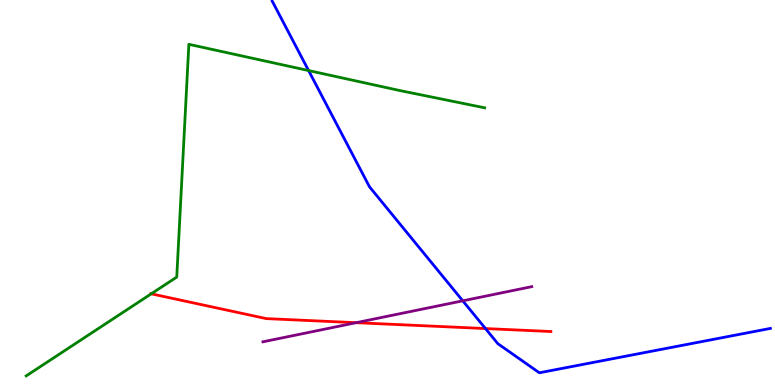[{'lines': ['blue', 'red'], 'intersections': [{'x': 6.26, 'y': 1.47}]}, {'lines': ['green', 'red'], 'intersections': [{'x': 1.95, 'y': 2.37}]}, {'lines': ['purple', 'red'], 'intersections': [{'x': 4.6, 'y': 1.62}]}, {'lines': ['blue', 'green'], 'intersections': [{'x': 3.98, 'y': 8.17}]}, {'lines': ['blue', 'purple'], 'intersections': [{'x': 5.97, 'y': 2.19}]}, {'lines': ['green', 'purple'], 'intersections': []}]